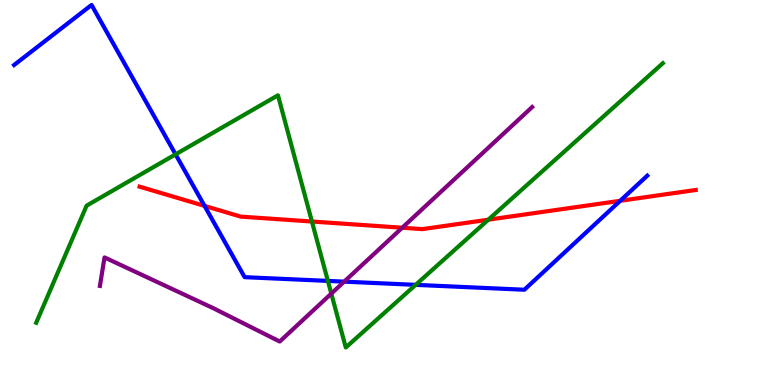[{'lines': ['blue', 'red'], 'intersections': [{'x': 2.64, 'y': 4.65}, {'x': 8.0, 'y': 4.78}]}, {'lines': ['green', 'red'], 'intersections': [{'x': 4.02, 'y': 4.25}, {'x': 6.3, 'y': 4.29}]}, {'lines': ['purple', 'red'], 'intersections': [{'x': 5.19, 'y': 4.08}]}, {'lines': ['blue', 'green'], 'intersections': [{'x': 2.27, 'y': 5.99}, {'x': 4.23, 'y': 2.7}, {'x': 5.36, 'y': 2.6}]}, {'lines': ['blue', 'purple'], 'intersections': [{'x': 4.44, 'y': 2.68}]}, {'lines': ['green', 'purple'], 'intersections': [{'x': 4.27, 'y': 2.37}]}]